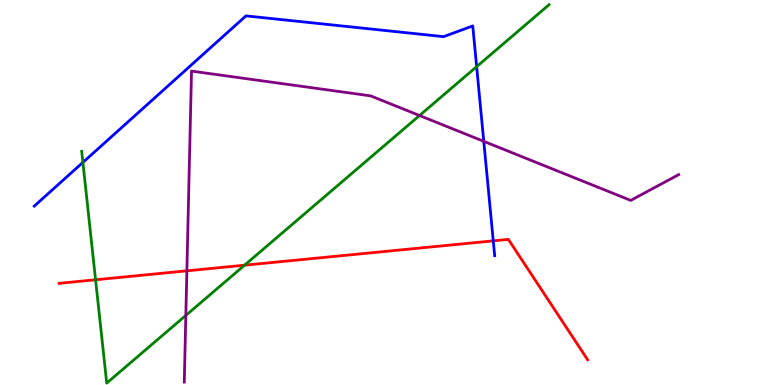[{'lines': ['blue', 'red'], 'intersections': [{'x': 6.36, 'y': 3.74}]}, {'lines': ['green', 'red'], 'intersections': [{'x': 1.23, 'y': 2.73}, {'x': 3.16, 'y': 3.11}]}, {'lines': ['purple', 'red'], 'intersections': [{'x': 2.41, 'y': 2.97}]}, {'lines': ['blue', 'green'], 'intersections': [{'x': 1.07, 'y': 5.78}, {'x': 6.15, 'y': 8.27}]}, {'lines': ['blue', 'purple'], 'intersections': [{'x': 6.24, 'y': 6.33}]}, {'lines': ['green', 'purple'], 'intersections': [{'x': 2.4, 'y': 1.81}, {'x': 5.41, 'y': 7.0}]}]